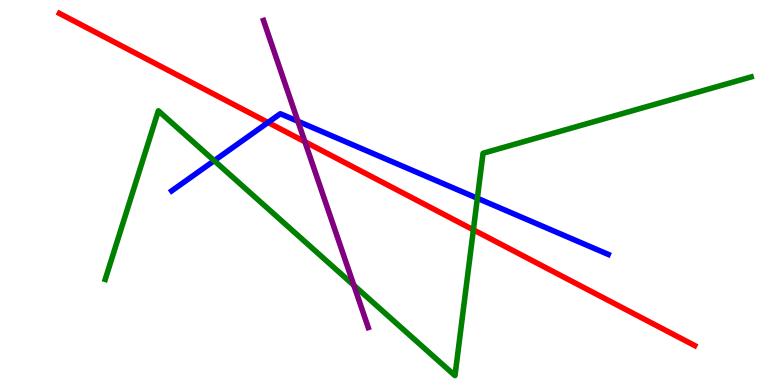[{'lines': ['blue', 'red'], 'intersections': [{'x': 3.46, 'y': 6.82}]}, {'lines': ['green', 'red'], 'intersections': [{'x': 6.11, 'y': 4.03}]}, {'lines': ['purple', 'red'], 'intersections': [{'x': 3.93, 'y': 6.32}]}, {'lines': ['blue', 'green'], 'intersections': [{'x': 2.76, 'y': 5.83}, {'x': 6.16, 'y': 4.85}]}, {'lines': ['blue', 'purple'], 'intersections': [{'x': 3.84, 'y': 6.85}]}, {'lines': ['green', 'purple'], 'intersections': [{'x': 4.57, 'y': 2.59}]}]